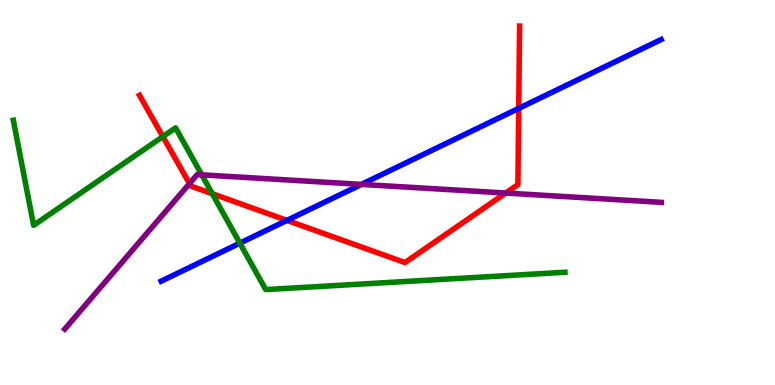[{'lines': ['blue', 'red'], 'intersections': [{'x': 3.7, 'y': 4.28}, {'x': 6.69, 'y': 7.18}]}, {'lines': ['green', 'red'], 'intersections': [{'x': 2.1, 'y': 6.45}, {'x': 2.74, 'y': 4.97}]}, {'lines': ['purple', 'red'], 'intersections': [{'x': 2.45, 'y': 5.23}, {'x': 6.53, 'y': 4.99}]}, {'lines': ['blue', 'green'], 'intersections': [{'x': 3.09, 'y': 3.68}]}, {'lines': ['blue', 'purple'], 'intersections': [{'x': 4.66, 'y': 5.21}]}, {'lines': ['green', 'purple'], 'intersections': [{'x': 2.6, 'y': 5.46}]}]